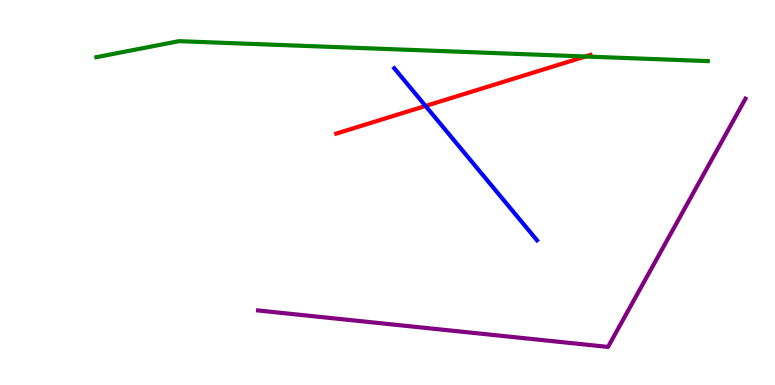[{'lines': ['blue', 'red'], 'intersections': [{'x': 5.49, 'y': 7.25}]}, {'lines': ['green', 'red'], 'intersections': [{'x': 7.55, 'y': 8.53}]}, {'lines': ['purple', 'red'], 'intersections': []}, {'lines': ['blue', 'green'], 'intersections': []}, {'lines': ['blue', 'purple'], 'intersections': []}, {'lines': ['green', 'purple'], 'intersections': []}]